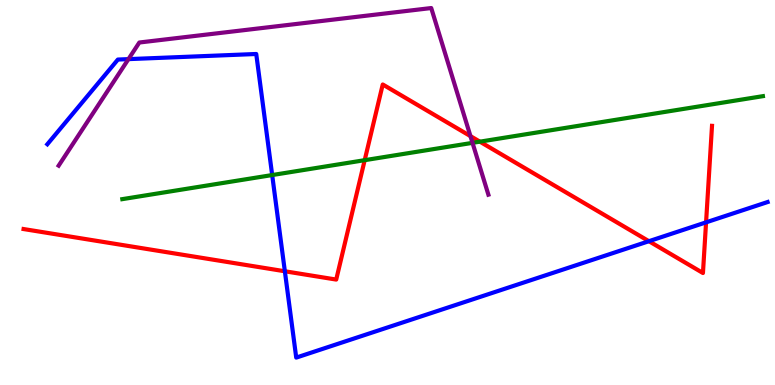[{'lines': ['blue', 'red'], 'intersections': [{'x': 3.68, 'y': 2.95}, {'x': 8.37, 'y': 3.73}, {'x': 9.11, 'y': 4.22}]}, {'lines': ['green', 'red'], 'intersections': [{'x': 4.71, 'y': 5.84}, {'x': 6.19, 'y': 6.32}]}, {'lines': ['purple', 'red'], 'intersections': [{'x': 6.07, 'y': 6.46}]}, {'lines': ['blue', 'green'], 'intersections': [{'x': 3.51, 'y': 5.45}]}, {'lines': ['blue', 'purple'], 'intersections': [{'x': 1.66, 'y': 8.46}]}, {'lines': ['green', 'purple'], 'intersections': [{'x': 6.1, 'y': 6.29}]}]